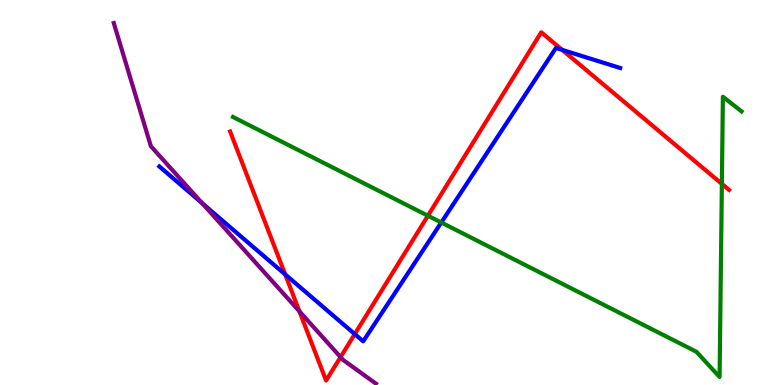[{'lines': ['blue', 'red'], 'intersections': [{'x': 3.68, 'y': 2.87}, {'x': 4.58, 'y': 1.32}, {'x': 7.25, 'y': 8.7}]}, {'lines': ['green', 'red'], 'intersections': [{'x': 5.52, 'y': 4.4}, {'x': 9.31, 'y': 5.22}]}, {'lines': ['purple', 'red'], 'intersections': [{'x': 3.86, 'y': 1.91}, {'x': 4.39, 'y': 0.725}]}, {'lines': ['blue', 'green'], 'intersections': [{'x': 5.69, 'y': 4.22}]}, {'lines': ['blue', 'purple'], 'intersections': [{'x': 2.61, 'y': 4.72}]}, {'lines': ['green', 'purple'], 'intersections': []}]